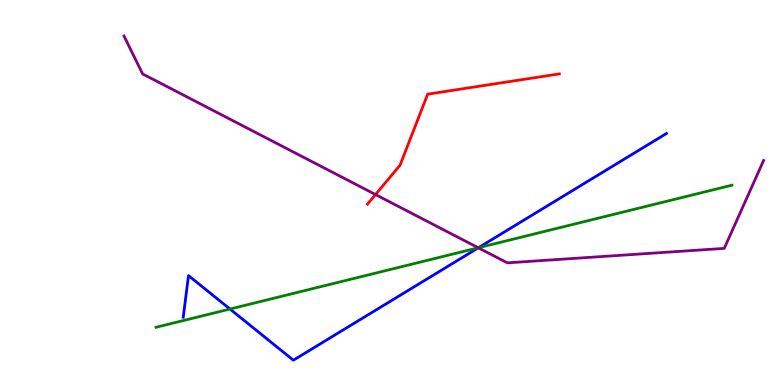[{'lines': ['blue', 'red'], 'intersections': []}, {'lines': ['green', 'red'], 'intersections': []}, {'lines': ['purple', 'red'], 'intersections': [{'x': 4.85, 'y': 4.95}]}, {'lines': ['blue', 'green'], 'intersections': [{'x': 2.97, 'y': 1.97}, {'x': 6.17, 'y': 3.57}]}, {'lines': ['blue', 'purple'], 'intersections': [{'x': 6.17, 'y': 3.56}]}, {'lines': ['green', 'purple'], 'intersections': [{'x': 6.17, 'y': 3.56}]}]